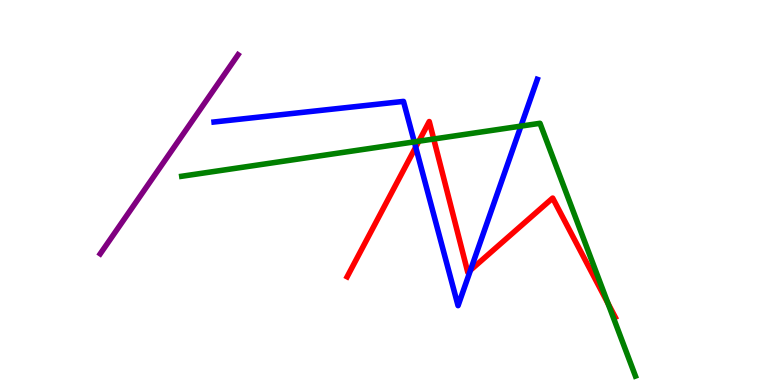[{'lines': ['blue', 'red'], 'intersections': [{'x': 5.36, 'y': 6.18}, {'x': 6.07, 'y': 2.98}]}, {'lines': ['green', 'red'], 'intersections': [{'x': 5.4, 'y': 6.33}, {'x': 5.6, 'y': 6.39}, {'x': 7.84, 'y': 2.12}]}, {'lines': ['purple', 'red'], 'intersections': []}, {'lines': ['blue', 'green'], 'intersections': [{'x': 5.35, 'y': 6.31}, {'x': 6.72, 'y': 6.72}]}, {'lines': ['blue', 'purple'], 'intersections': []}, {'lines': ['green', 'purple'], 'intersections': []}]